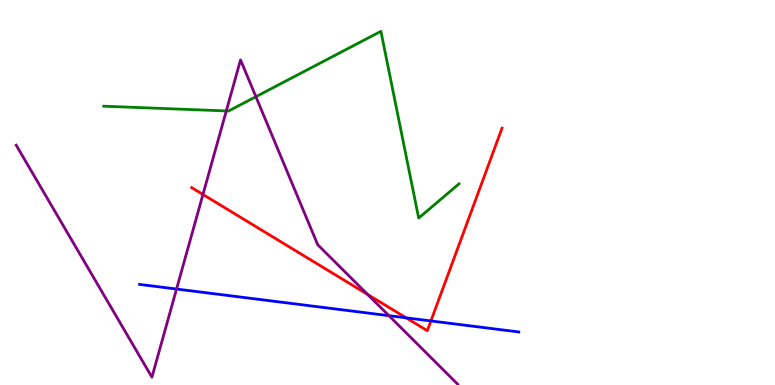[{'lines': ['blue', 'red'], 'intersections': [{'x': 5.24, 'y': 1.74}, {'x': 5.56, 'y': 1.66}]}, {'lines': ['green', 'red'], 'intersections': []}, {'lines': ['purple', 'red'], 'intersections': [{'x': 2.62, 'y': 4.95}, {'x': 4.74, 'y': 2.35}]}, {'lines': ['blue', 'green'], 'intersections': []}, {'lines': ['blue', 'purple'], 'intersections': [{'x': 2.28, 'y': 2.49}, {'x': 5.02, 'y': 1.8}]}, {'lines': ['green', 'purple'], 'intersections': [{'x': 2.92, 'y': 7.12}, {'x': 3.3, 'y': 7.49}]}]